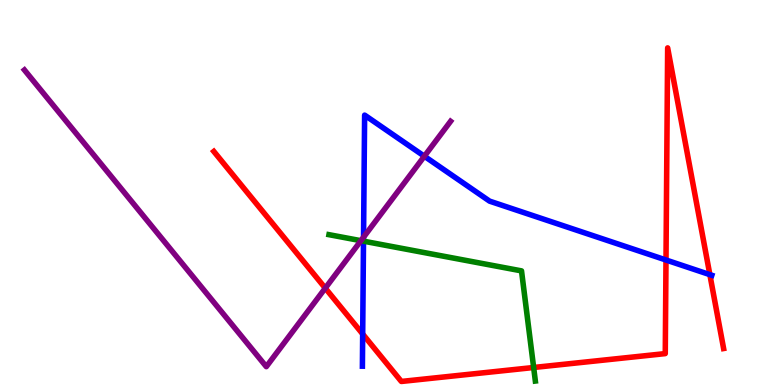[{'lines': ['blue', 'red'], 'intersections': [{'x': 4.68, 'y': 1.32}, {'x': 8.59, 'y': 3.25}, {'x': 9.16, 'y': 2.87}]}, {'lines': ['green', 'red'], 'intersections': [{'x': 6.89, 'y': 0.455}]}, {'lines': ['purple', 'red'], 'intersections': [{'x': 4.2, 'y': 2.52}]}, {'lines': ['blue', 'green'], 'intersections': [{'x': 4.69, 'y': 3.74}]}, {'lines': ['blue', 'purple'], 'intersections': [{'x': 4.69, 'y': 3.84}, {'x': 5.48, 'y': 5.94}]}, {'lines': ['green', 'purple'], 'intersections': [{'x': 4.66, 'y': 3.75}]}]